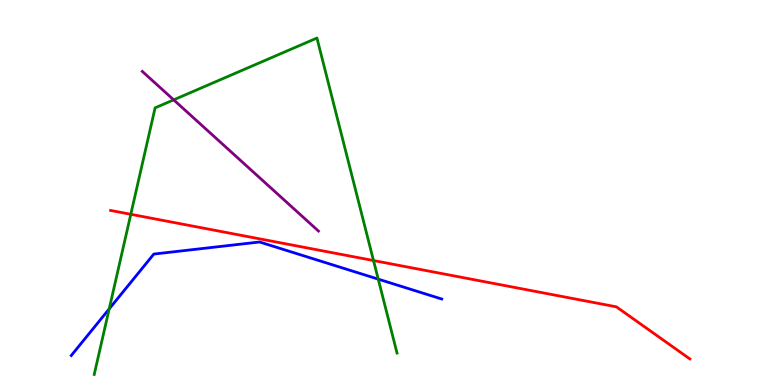[{'lines': ['blue', 'red'], 'intersections': []}, {'lines': ['green', 'red'], 'intersections': [{'x': 1.69, 'y': 4.43}, {'x': 4.82, 'y': 3.23}]}, {'lines': ['purple', 'red'], 'intersections': []}, {'lines': ['blue', 'green'], 'intersections': [{'x': 1.41, 'y': 1.98}, {'x': 4.88, 'y': 2.75}]}, {'lines': ['blue', 'purple'], 'intersections': []}, {'lines': ['green', 'purple'], 'intersections': [{'x': 2.24, 'y': 7.41}]}]